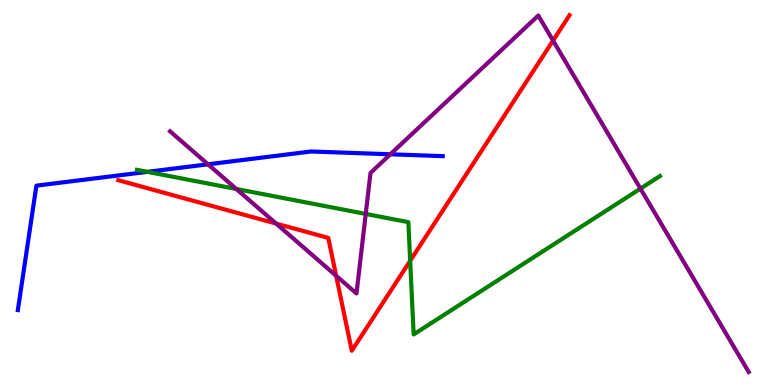[{'lines': ['blue', 'red'], 'intersections': []}, {'lines': ['green', 'red'], 'intersections': [{'x': 5.29, 'y': 3.23}]}, {'lines': ['purple', 'red'], 'intersections': [{'x': 3.56, 'y': 4.19}, {'x': 4.34, 'y': 2.84}, {'x': 7.14, 'y': 8.95}]}, {'lines': ['blue', 'green'], 'intersections': [{'x': 1.9, 'y': 5.54}]}, {'lines': ['blue', 'purple'], 'intersections': [{'x': 2.68, 'y': 5.73}, {'x': 5.04, 'y': 5.99}]}, {'lines': ['green', 'purple'], 'intersections': [{'x': 3.05, 'y': 5.09}, {'x': 4.72, 'y': 4.44}, {'x': 8.26, 'y': 5.1}]}]